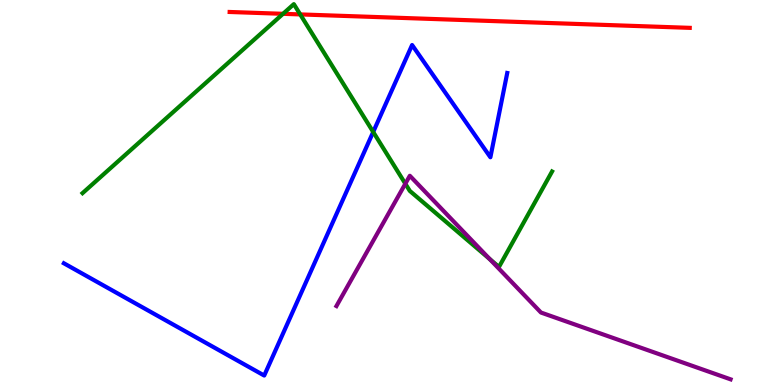[{'lines': ['blue', 'red'], 'intersections': []}, {'lines': ['green', 'red'], 'intersections': [{'x': 3.65, 'y': 9.64}, {'x': 3.87, 'y': 9.63}]}, {'lines': ['purple', 'red'], 'intersections': []}, {'lines': ['blue', 'green'], 'intersections': [{'x': 4.82, 'y': 6.57}]}, {'lines': ['blue', 'purple'], 'intersections': []}, {'lines': ['green', 'purple'], 'intersections': [{'x': 5.23, 'y': 5.23}, {'x': 6.32, 'y': 3.27}]}]